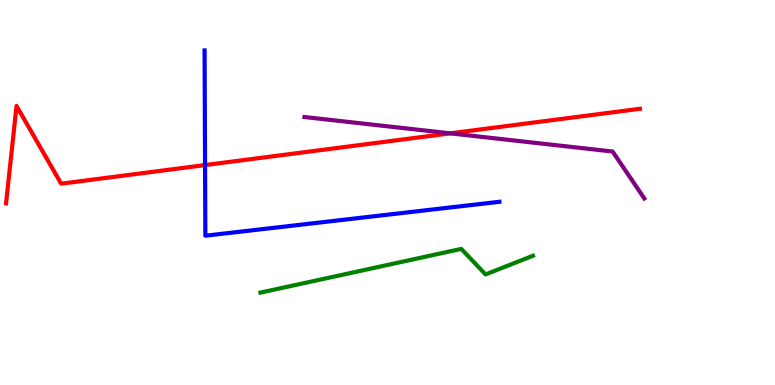[{'lines': ['blue', 'red'], 'intersections': [{'x': 2.65, 'y': 5.71}]}, {'lines': ['green', 'red'], 'intersections': []}, {'lines': ['purple', 'red'], 'intersections': [{'x': 5.81, 'y': 6.54}]}, {'lines': ['blue', 'green'], 'intersections': []}, {'lines': ['blue', 'purple'], 'intersections': []}, {'lines': ['green', 'purple'], 'intersections': []}]